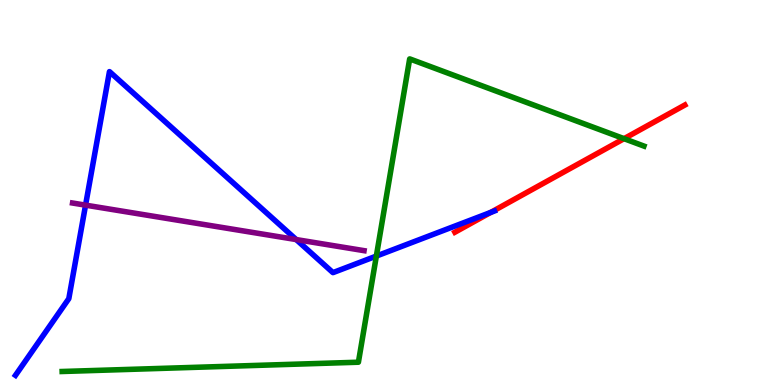[{'lines': ['blue', 'red'], 'intersections': [{'x': 6.33, 'y': 4.48}]}, {'lines': ['green', 'red'], 'intersections': [{'x': 8.05, 'y': 6.4}]}, {'lines': ['purple', 'red'], 'intersections': []}, {'lines': ['blue', 'green'], 'intersections': [{'x': 4.86, 'y': 3.35}]}, {'lines': ['blue', 'purple'], 'intersections': [{'x': 1.1, 'y': 4.67}, {'x': 3.82, 'y': 3.78}]}, {'lines': ['green', 'purple'], 'intersections': []}]